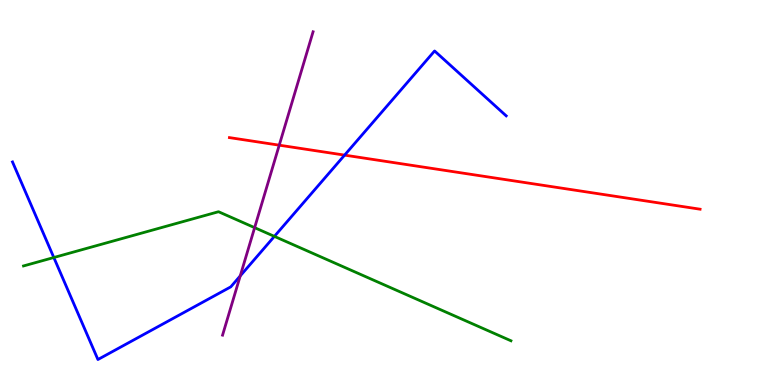[{'lines': ['blue', 'red'], 'intersections': [{'x': 4.45, 'y': 5.97}]}, {'lines': ['green', 'red'], 'intersections': []}, {'lines': ['purple', 'red'], 'intersections': [{'x': 3.6, 'y': 6.23}]}, {'lines': ['blue', 'green'], 'intersections': [{'x': 0.695, 'y': 3.31}, {'x': 3.54, 'y': 3.86}]}, {'lines': ['blue', 'purple'], 'intersections': [{'x': 3.1, 'y': 2.83}]}, {'lines': ['green', 'purple'], 'intersections': [{'x': 3.29, 'y': 4.09}]}]